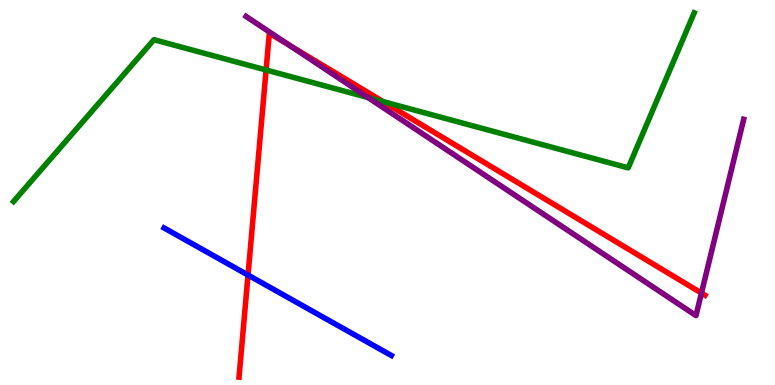[{'lines': ['blue', 'red'], 'intersections': [{'x': 3.2, 'y': 2.86}]}, {'lines': ['green', 'red'], 'intersections': [{'x': 3.43, 'y': 8.18}, {'x': 4.94, 'y': 7.36}]}, {'lines': ['purple', 'red'], 'intersections': [{'x': 3.74, 'y': 8.82}, {'x': 9.05, 'y': 2.39}]}, {'lines': ['blue', 'green'], 'intersections': []}, {'lines': ['blue', 'purple'], 'intersections': []}, {'lines': ['green', 'purple'], 'intersections': [{'x': 4.75, 'y': 7.47}]}]